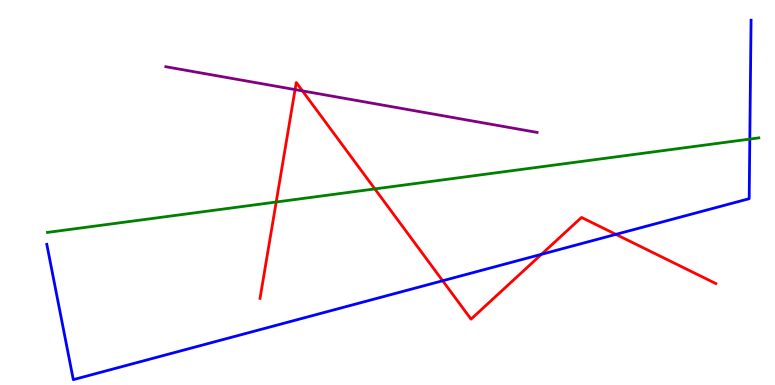[{'lines': ['blue', 'red'], 'intersections': [{'x': 5.71, 'y': 2.71}, {'x': 6.99, 'y': 3.39}, {'x': 7.95, 'y': 3.91}]}, {'lines': ['green', 'red'], 'intersections': [{'x': 3.56, 'y': 4.75}, {'x': 4.84, 'y': 5.09}]}, {'lines': ['purple', 'red'], 'intersections': [{'x': 3.81, 'y': 7.67}, {'x': 3.9, 'y': 7.64}]}, {'lines': ['blue', 'green'], 'intersections': [{'x': 9.67, 'y': 6.39}]}, {'lines': ['blue', 'purple'], 'intersections': []}, {'lines': ['green', 'purple'], 'intersections': []}]